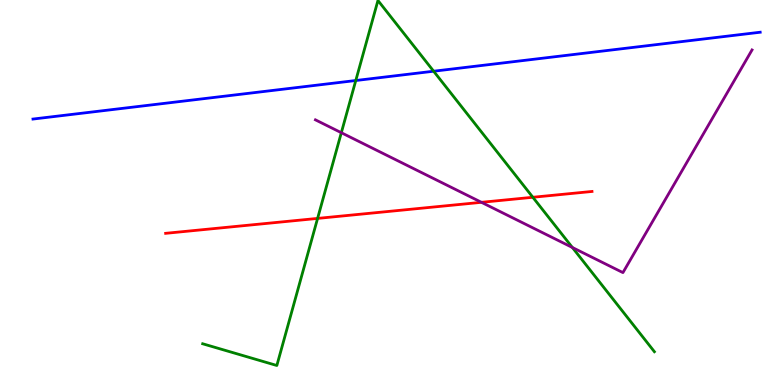[{'lines': ['blue', 'red'], 'intersections': []}, {'lines': ['green', 'red'], 'intersections': [{'x': 4.1, 'y': 4.33}, {'x': 6.88, 'y': 4.88}]}, {'lines': ['purple', 'red'], 'intersections': [{'x': 6.21, 'y': 4.75}]}, {'lines': ['blue', 'green'], 'intersections': [{'x': 4.59, 'y': 7.91}, {'x': 5.6, 'y': 8.15}]}, {'lines': ['blue', 'purple'], 'intersections': []}, {'lines': ['green', 'purple'], 'intersections': [{'x': 4.4, 'y': 6.55}, {'x': 7.39, 'y': 3.57}]}]